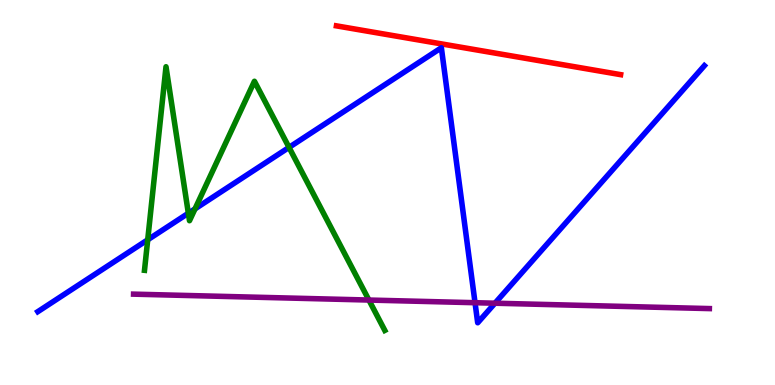[{'lines': ['blue', 'red'], 'intersections': []}, {'lines': ['green', 'red'], 'intersections': []}, {'lines': ['purple', 'red'], 'intersections': []}, {'lines': ['blue', 'green'], 'intersections': [{'x': 1.91, 'y': 3.77}, {'x': 2.43, 'y': 4.46}, {'x': 2.52, 'y': 4.57}, {'x': 3.73, 'y': 6.17}]}, {'lines': ['blue', 'purple'], 'intersections': [{'x': 6.13, 'y': 2.14}, {'x': 6.39, 'y': 2.12}]}, {'lines': ['green', 'purple'], 'intersections': [{'x': 4.76, 'y': 2.21}]}]